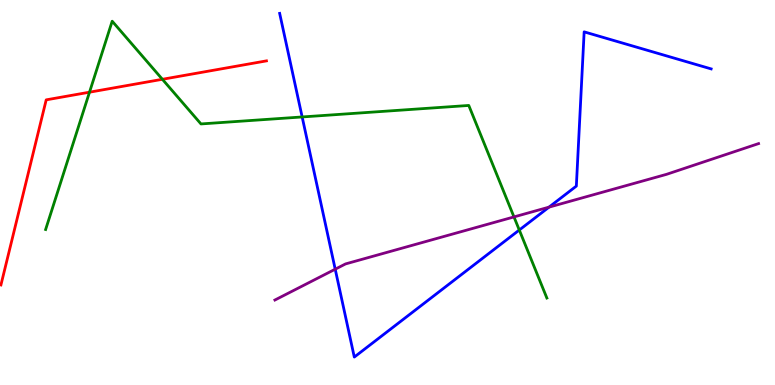[{'lines': ['blue', 'red'], 'intersections': []}, {'lines': ['green', 'red'], 'intersections': [{'x': 1.15, 'y': 7.61}, {'x': 2.1, 'y': 7.94}]}, {'lines': ['purple', 'red'], 'intersections': []}, {'lines': ['blue', 'green'], 'intersections': [{'x': 3.9, 'y': 6.96}, {'x': 6.7, 'y': 4.03}]}, {'lines': ['blue', 'purple'], 'intersections': [{'x': 4.33, 'y': 3.01}, {'x': 7.08, 'y': 4.62}]}, {'lines': ['green', 'purple'], 'intersections': [{'x': 6.63, 'y': 4.37}]}]